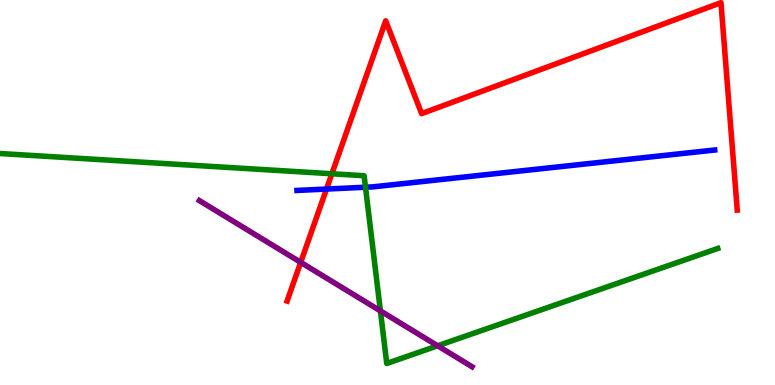[{'lines': ['blue', 'red'], 'intersections': [{'x': 4.21, 'y': 5.09}]}, {'lines': ['green', 'red'], 'intersections': [{'x': 4.28, 'y': 5.49}]}, {'lines': ['purple', 'red'], 'intersections': [{'x': 3.88, 'y': 3.19}]}, {'lines': ['blue', 'green'], 'intersections': [{'x': 4.72, 'y': 5.14}]}, {'lines': ['blue', 'purple'], 'intersections': []}, {'lines': ['green', 'purple'], 'intersections': [{'x': 4.91, 'y': 1.92}, {'x': 5.65, 'y': 1.02}]}]